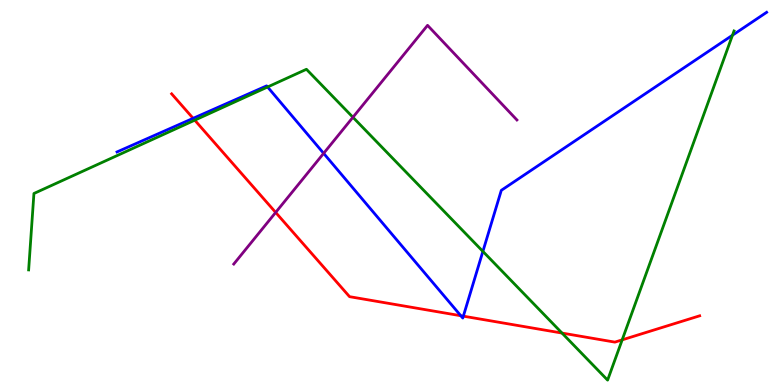[{'lines': ['blue', 'red'], 'intersections': [{'x': 2.49, 'y': 6.93}, {'x': 5.95, 'y': 1.8}, {'x': 5.98, 'y': 1.79}]}, {'lines': ['green', 'red'], 'intersections': [{'x': 2.51, 'y': 6.88}, {'x': 7.25, 'y': 1.35}, {'x': 8.03, 'y': 1.17}]}, {'lines': ['purple', 'red'], 'intersections': [{'x': 3.56, 'y': 4.48}]}, {'lines': ['blue', 'green'], 'intersections': [{'x': 3.45, 'y': 7.74}, {'x': 6.23, 'y': 3.47}, {'x': 9.45, 'y': 9.08}]}, {'lines': ['blue', 'purple'], 'intersections': [{'x': 4.18, 'y': 6.02}]}, {'lines': ['green', 'purple'], 'intersections': [{'x': 4.55, 'y': 6.95}]}]